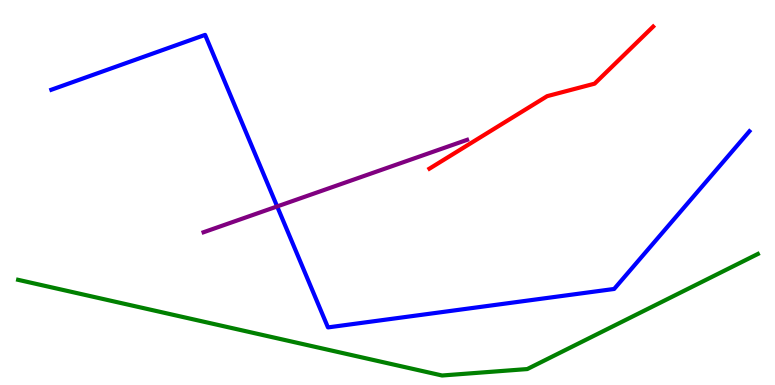[{'lines': ['blue', 'red'], 'intersections': []}, {'lines': ['green', 'red'], 'intersections': []}, {'lines': ['purple', 'red'], 'intersections': []}, {'lines': ['blue', 'green'], 'intersections': []}, {'lines': ['blue', 'purple'], 'intersections': [{'x': 3.58, 'y': 4.64}]}, {'lines': ['green', 'purple'], 'intersections': []}]